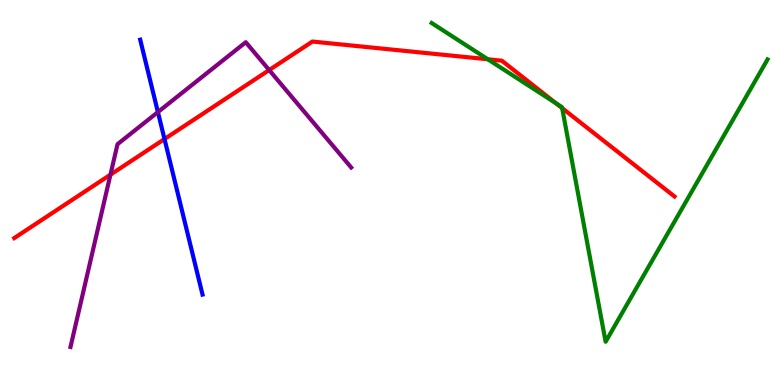[{'lines': ['blue', 'red'], 'intersections': [{'x': 2.12, 'y': 6.39}]}, {'lines': ['green', 'red'], 'intersections': [{'x': 6.29, 'y': 8.46}, {'x': 7.17, 'y': 7.32}, {'x': 7.25, 'y': 7.19}]}, {'lines': ['purple', 'red'], 'intersections': [{'x': 1.43, 'y': 5.46}, {'x': 3.47, 'y': 8.18}]}, {'lines': ['blue', 'green'], 'intersections': []}, {'lines': ['blue', 'purple'], 'intersections': [{'x': 2.04, 'y': 7.09}]}, {'lines': ['green', 'purple'], 'intersections': []}]